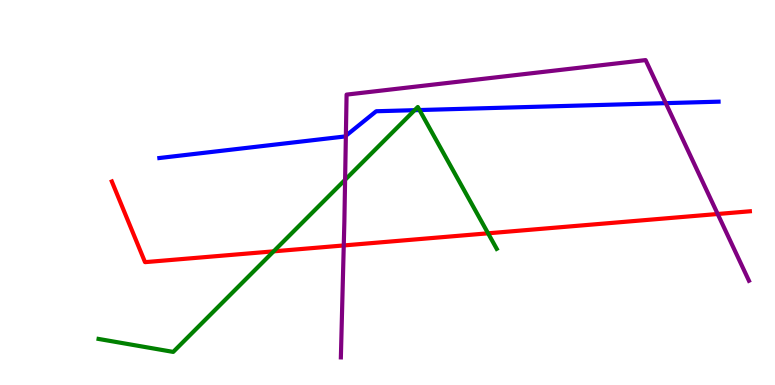[{'lines': ['blue', 'red'], 'intersections': []}, {'lines': ['green', 'red'], 'intersections': [{'x': 3.53, 'y': 3.47}, {'x': 6.3, 'y': 3.94}]}, {'lines': ['purple', 'red'], 'intersections': [{'x': 4.44, 'y': 3.62}, {'x': 9.26, 'y': 4.44}]}, {'lines': ['blue', 'green'], 'intersections': [{'x': 5.35, 'y': 7.14}, {'x': 5.41, 'y': 7.14}]}, {'lines': ['blue', 'purple'], 'intersections': [{'x': 4.46, 'y': 6.47}, {'x': 8.59, 'y': 7.32}]}, {'lines': ['green', 'purple'], 'intersections': [{'x': 4.45, 'y': 5.33}]}]